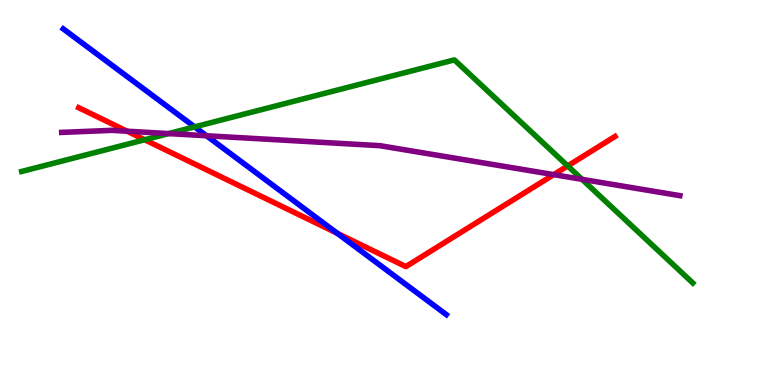[{'lines': ['blue', 'red'], 'intersections': [{'x': 4.35, 'y': 3.94}]}, {'lines': ['green', 'red'], 'intersections': [{'x': 1.87, 'y': 6.37}, {'x': 7.33, 'y': 5.69}]}, {'lines': ['purple', 'red'], 'intersections': [{'x': 1.64, 'y': 6.59}, {'x': 7.14, 'y': 5.46}]}, {'lines': ['blue', 'green'], 'intersections': [{'x': 2.51, 'y': 6.7}]}, {'lines': ['blue', 'purple'], 'intersections': [{'x': 2.66, 'y': 6.47}]}, {'lines': ['green', 'purple'], 'intersections': [{'x': 2.18, 'y': 6.53}, {'x': 7.51, 'y': 5.34}]}]